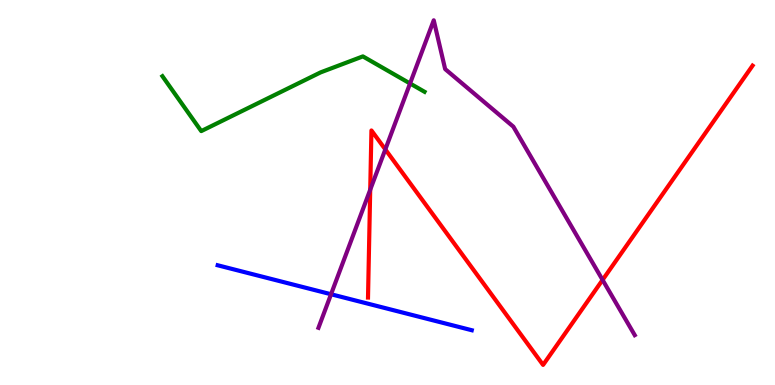[{'lines': ['blue', 'red'], 'intersections': []}, {'lines': ['green', 'red'], 'intersections': []}, {'lines': ['purple', 'red'], 'intersections': [{'x': 4.78, 'y': 5.07}, {'x': 4.97, 'y': 6.12}, {'x': 7.78, 'y': 2.73}]}, {'lines': ['blue', 'green'], 'intersections': []}, {'lines': ['blue', 'purple'], 'intersections': [{'x': 4.27, 'y': 2.36}]}, {'lines': ['green', 'purple'], 'intersections': [{'x': 5.29, 'y': 7.83}]}]